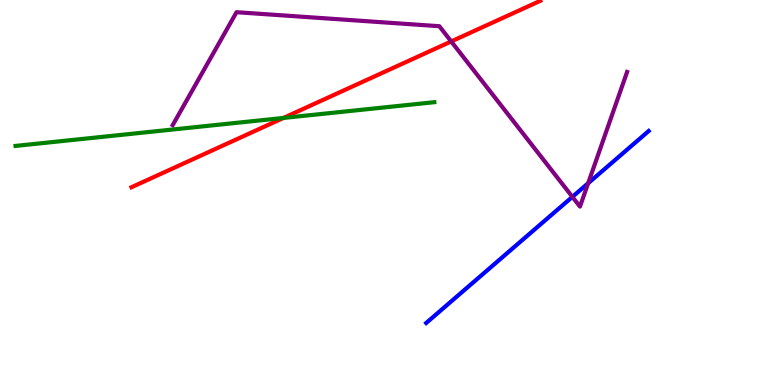[{'lines': ['blue', 'red'], 'intersections': []}, {'lines': ['green', 'red'], 'intersections': [{'x': 3.66, 'y': 6.94}]}, {'lines': ['purple', 'red'], 'intersections': [{'x': 5.82, 'y': 8.92}]}, {'lines': ['blue', 'green'], 'intersections': []}, {'lines': ['blue', 'purple'], 'intersections': [{'x': 7.39, 'y': 4.89}, {'x': 7.59, 'y': 5.24}]}, {'lines': ['green', 'purple'], 'intersections': []}]